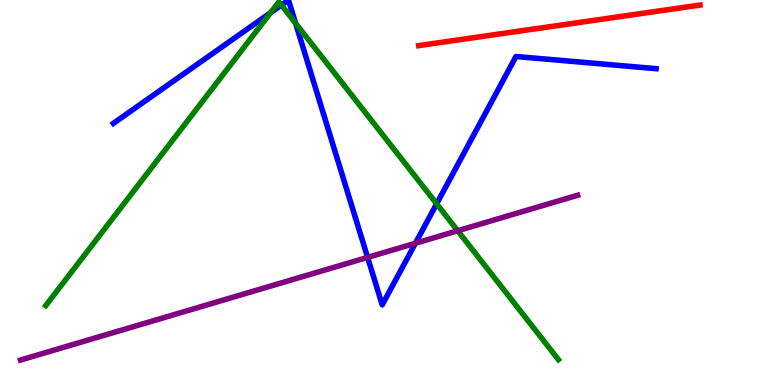[{'lines': ['blue', 'red'], 'intersections': []}, {'lines': ['green', 'red'], 'intersections': []}, {'lines': ['purple', 'red'], 'intersections': []}, {'lines': ['blue', 'green'], 'intersections': [{'x': 3.49, 'y': 9.67}, {'x': 3.63, 'y': 9.87}, {'x': 3.81, 'y': 9.4}, {'x': 5.63, 'y': 4.71}]}, {'lines': ['blue', 'purple'], 'intersections': [{'x': 4.74, 'y': 3.31}, {'x': 5.36, 'y': 3.68}]}, {'lines': ['green', 'purple'], 'intersections': [{'x': 5.91, 'y': 4.01}]}]